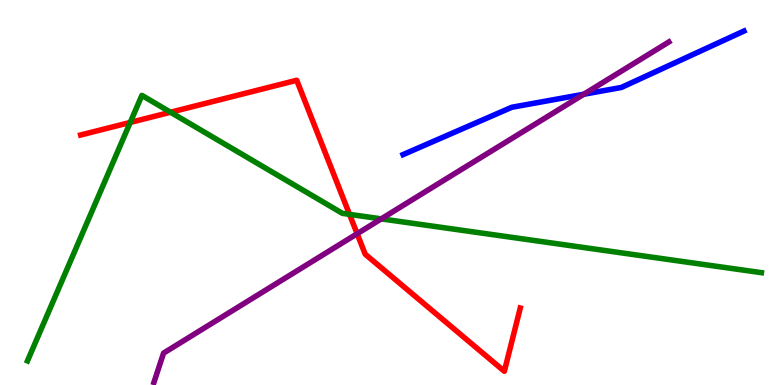[{'lines': ['blue', 'red'], 'intersections': []}, {'lines': ['green', 'red'], 'intersections': [{'x': 1.68, 'y': 6.82}, {'x': 2.2, 'y': 7.08}, {'x': 4.51, 'y': 4.43}]}, {'lines': ['purple', 'red'], 'intersections': [{'x': 4.61, 'y': 3.93}]}, {'lines': ['blue', 'green'], 'intersections': []}, {'lines': ['blue', 'purple'], 'intersections': [{'x': 7.53, 'y': 7.55}]}, {'lines': ['green', 'purple'], 'intersections': [{'x': 4.92, 'y': 4.32}]}]